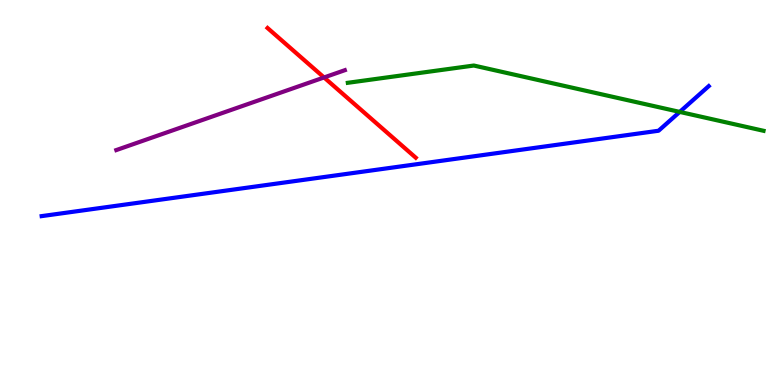[{'lines': ['blue', 'red'], 'intersections': []}, {'lines': ['green', 'red'], 'intersections': []}, {'lines': ['purple', 'red'], 'intersections': [{'x': 4.18, 'y': 7.99}]}, {'lines': ['blue', 'green'], 'intersections': [{'x': 8.77, 'y': 7.09}]}, {'lines': ['blue', 'purple'], 'intersections': []}, {'lines': ['green', 'purple'], 'intersections': []}]